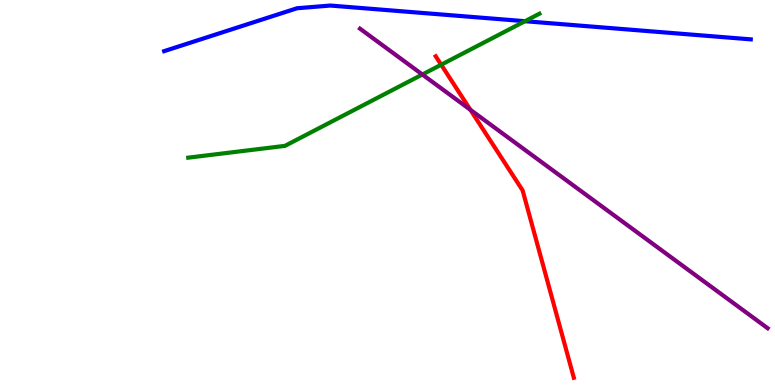[{'lines': ['blue', 'red'], 'intersections': []}, {'lines': ['green', 'red'], 'intersections': [{'x': 5.69, 'y': 8.32}]}, {'lines': ['purple', 'red'], 'intersections': [{'x': 6.07, 'y': 7.15}]}, {'lines': ['blue', 'green'], 'intersections': [{'x': 6.77, 'y': 9.45}]}, {'lines': ['blue', 'purple'], 'intersections': []}, {'lines': ['green', 'purple'], 'intersections': [{'x': 5.45, 'y': 8.06}]}]